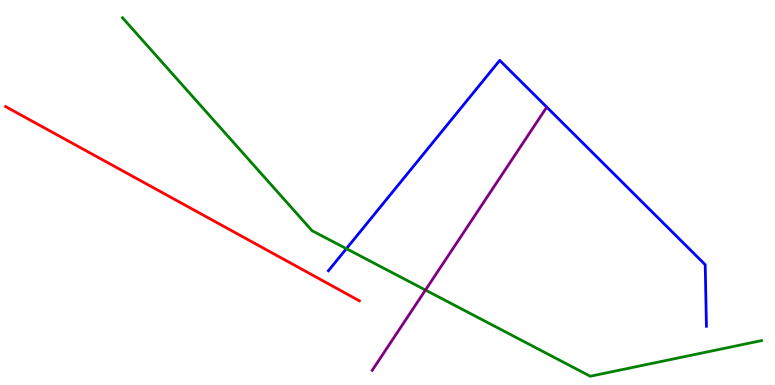[{'lines': ['blue', 'red'], 'intersections': []}, {'lines': ['green', 'red'], 'intersections': []}, {'lines': ['purple', 'red'], 'intersections': []}, {'lines': ['blue', 'green'], 'intersections': [{'x': 4.47, 'y': 3.54}]}, {'lines': ['blue', 'purple'], 'intersections': []}, {'lines': ['green', 'purple'], 'intersections': [{'x': 5.49, 'y': 2.47}]}]